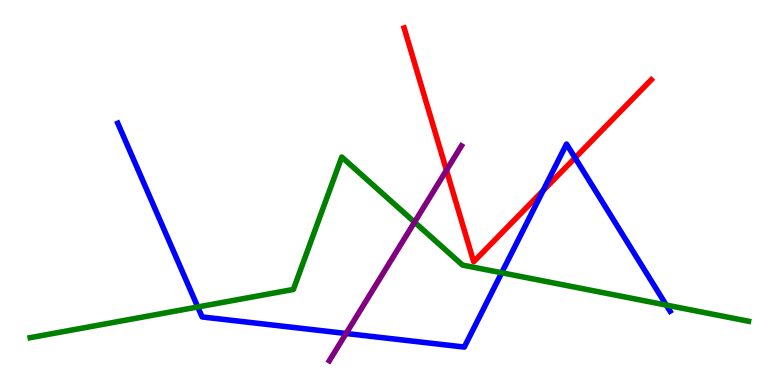[{'lines': ['blue', 'red'], 'intersections': [{'x': 7.01, 'y': 5.05}, {'x': 7.42, 'y': 5.9}]}, {'lines': ['green', 'red'], 'intersections': []}, {'lines': ['purple', 'red'], 'intersections': [{'x': 5.76, 'y': 5.58}]}, {'lines': ['blue', 'green'], 'intersections': [{'x': 2.55, 'y': 2.03}, {'x': 6.47, 'y': 2.91}, {'x': 8.6, 'y': 2.08}]}, {'lines': ['blue', 'purple'], 'intersections': [{'x': 4.47, 'y': 1.34}]}, {'lines': ['green', 'purple'], 'intersections': [{'x': 5.35, 'y': 4.23}]}]